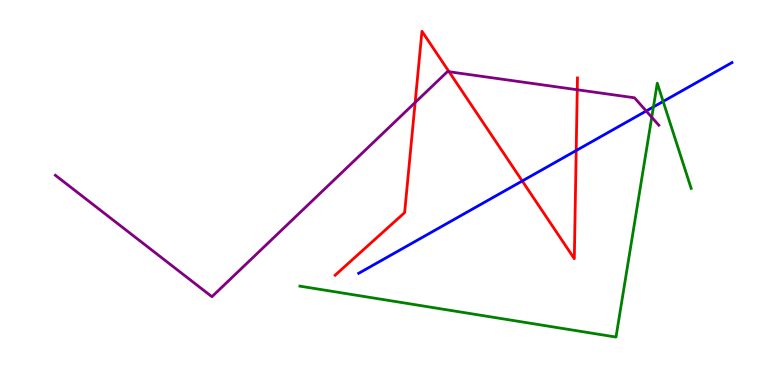[{'lines': ['blue', 'red'], 'intersections': [{'x': 6.74, 'y': 5.3}, {'x': 7.43, 'y': 6.09}]}, {'lines': ['green', 'red'], 'intersections': []}, {'lines': ['purple', 'red'], 'intersections': [{'x': 5.36, 'y': 7.34}, {'x': 5.79, 'y': 8.14}, {'x': 7.45, 'y': 7.67}]}, {'lines': ['blue', 'green'], 'intersections': [{'x': 8.43, 'y': 7.22}, {'x': 8.56, 'y': 7.37}]}, {'lines': ['blue', 'purple'], 'intersections': [{'x': 8.34, 'y': 7.12}]}, {'lines': ['green', 'purple'], 'intersections': [{'x': 8.41, 'y': 6.95}]}]